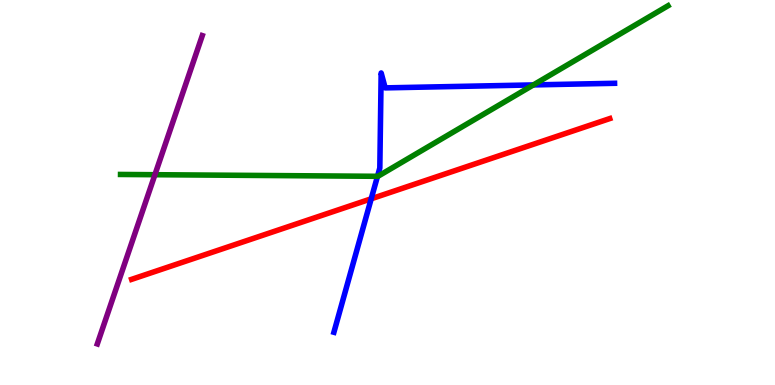[{'lines': ['blue', 'red'], 'intersections': [{'x': 4.79, 'y': 4.84}]}, {'lines': ['green', 'red'], 'intersections': []}, {'lines': ['purple', 'red'], 'intersections': []}, {'lines': ['blue', 'green'], 'intersections': [{'x': 4.87, 'y': 5.42}, {'x': 6.88, 'y': 7.79}]}, {'lines': ['blue', 'purple'], 'intersections': []}, {'lines': ['green', 'purple'], 'intersections': [{'x': 2.0, 'y': 5.46}]}]